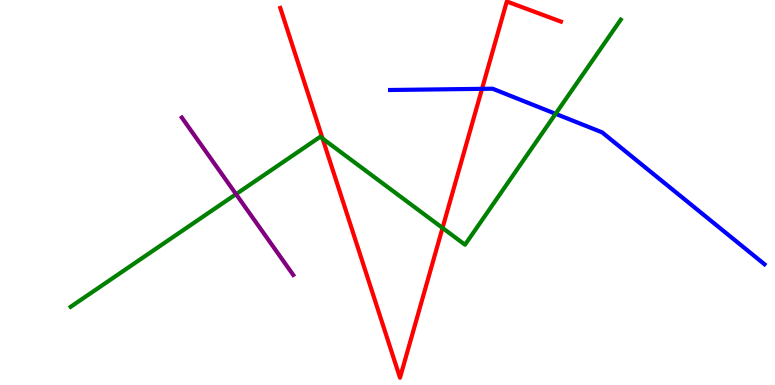[{'lines': ['blue', 'red'], 'intersections': [{'x': 6.22, 'y': 7.69}]}, {'lines': ['green', 'red'], 'intersections': [{'x': 4.16, 'y': 6.4}, {'x': 5.71, 'y': 4.08}]}, {'lines': ['purple', 'red'], 'intersections': []}, {'lines': ['blue', 'green'], 'intersections': [{'x': 7.17, 'y': 7.04}]}, {'lines': ['blue', 'purple'], 'intersections': []}, {'lines': ['green', 'purple'], 'intersections': [{'x': 3.05, 'y': 4.96}]}]